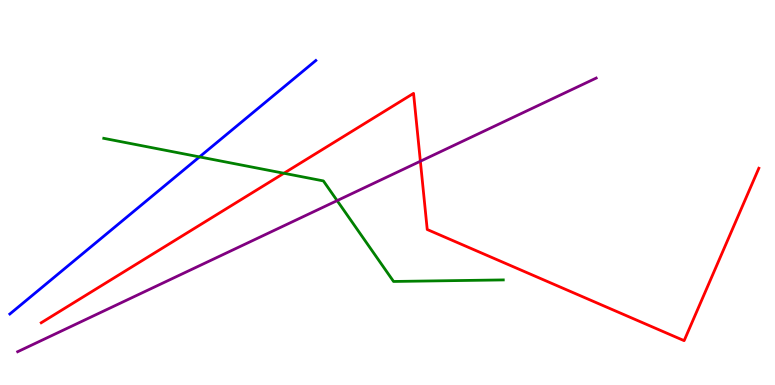[{'lines': ['blue', 'red'], 'intersections': []}, {'lines': ['green', 'red'], 'intersections': [{'x': 3.66, 'y': 5.5}]}, {'lines': ['purple', 'red'], 'intersections': [{'x': 5.42, 'y': 5.81}]}, {'lines': ['blue', 'green'], 'intersections': [{'x': 2.57, 'y': 5.92}]}, {'lines': ['blue', 'purple'], 'intersections': []}, {'lines': ['green', 'purple'], 'intersections': [{'x': 4.35, 'y': 4.79}]}]